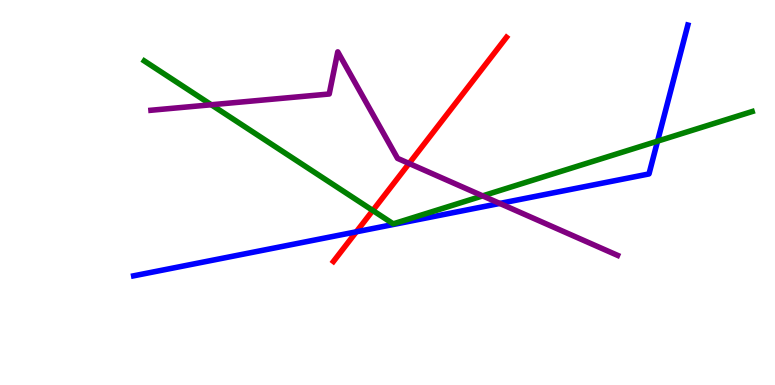[{'lines': ['blue', 'red'], 'intersections': [{'x': 4.6, 'y': 3.98}]}, {'lines': ['green', 'red'], 'intersections': [{'x': 4.81, 'y': 4.53}]}, {'lines': ['purple', 'red'], 'intersections': [{'x': 5.28, 'y': 5.75}]}, {'lines': ['blue', 'green'], 'intersections': [{'x': 8.48, 'y': 6.33}]}, {'lines': ['blue', 'purple'], 'intersections': [{'x': 6.45, 'y': 4.72}]}, {'lines': ['green', 'purple'], 'intersections': [{'x': 2.73, 'y': 7.28}, {'x': 6.23, 'y': 4.91}]}]